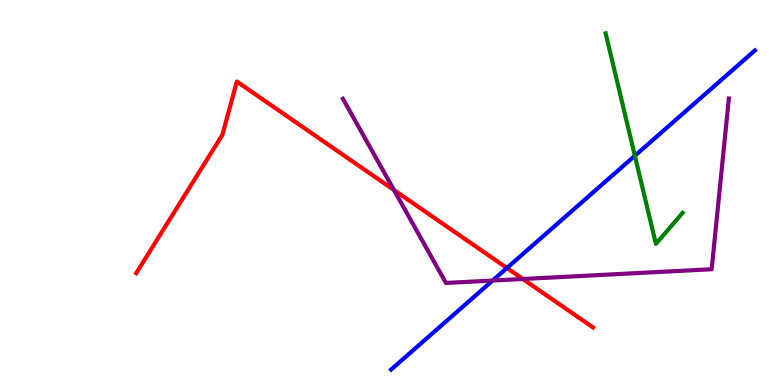[{'lines': ['blue', 'red'], 'intersections': [{'x': 6.54, 'y': 3.04}]}, {'lines': ['green', 'red'], 'intersections': []}, {'lines': ['purple', 'red'], 'intersections': [{'x': 5.08, 'y': 5.06}, {'x': 6.75, 'y': 2.75}]}, {'lines': ['blue', 'green'], 'intersections': [{'x': 8.19, 'y': 5.95}]}, {'lines': ['blue', 'purple'], 'intersections': [{'x': 6.36, 'y': 2.71}]}, {'lines': ['green', 'purple'], 'intersections': []}]